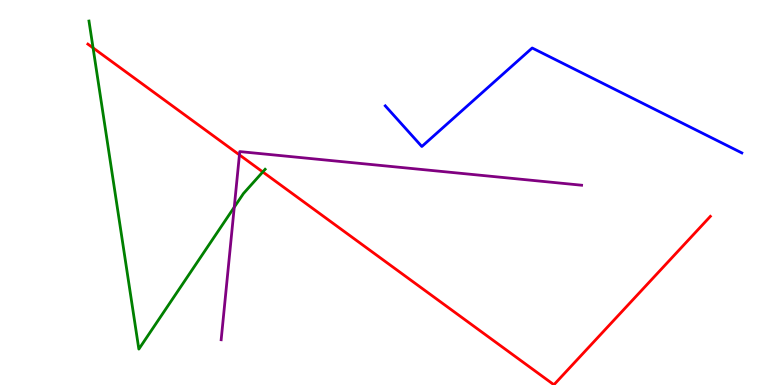[{'lines': ['blue', 'red'], 'intersections': []}, {'lines': ['green', 'red'], 'intersections': [{'x': 1.2, 'y': 8.76}, {'x': 3.39, 'y': 5.53}]}, {'lines': ['purple', 'red'], 'intersections': [{'x': 3.09, 'y': 5.98}]}, {'lines': ['blue', 'green'], 'intersections': []}, {'lines': ['blue', 'purple'], 'intersections': []}, {'lines': ['green', 'purple'], 'intersections': [{'x': 3.02, 'y': 4.62}]}]